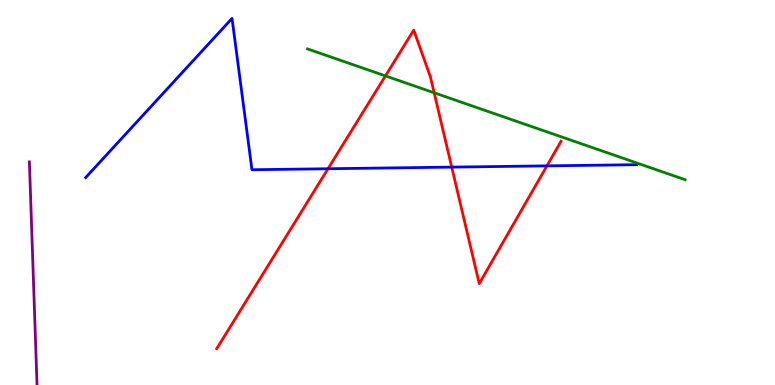[{'lines': ['blue', 'red'], 'intersections': [{'x': 4.23, 'y': 5.62}, {'x': 5.83, 'y': 5.66}, {'x': 7.06, 'y': 5.69}]}, {'lines': ['green', 'red'], 'intersections': [{'x': 4.97, 'y': 8.03}, {'x': 5.6, 'y': 7.59}]}, {'lines': ['purple', 'red'], 'intersections': []}, {'lines': ['blue', 'green'], 'intersections': []}, {'lines': ['blue', 'purple'], 'intersections': []}, {'lines': ['green', 'purple'], 'intersections': []}]